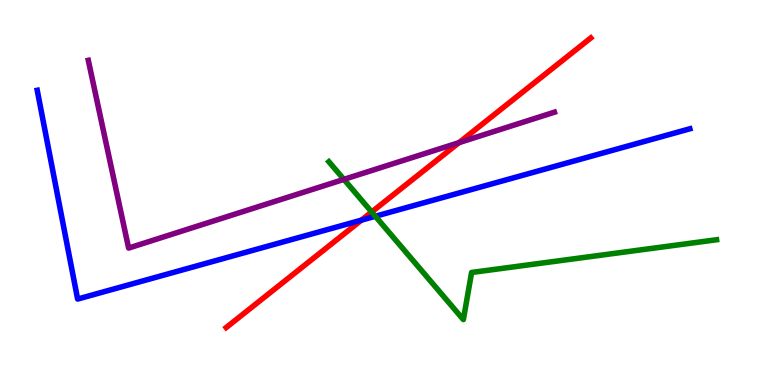[{'lines': ['blue', 'red'], 'intersections': [{'x': 4.66, 'y': 4.28}]}, {'lines': ['green', 'red'], 'intersections': [{'x': 4.8, 'y': 4.49}]}, {'lines': ['purple', 'red'], 'intersections': [{'x': 5.92, 'y': 6.29}]}, {'lines': ['blue', 'green'], 'intersections': [{'x': 4.84, 'y': 4.38}]}, {'lines': ['blue', 'purple'], 'intersections': []}, {'lines': ['green', 'purple'], 'intersections': [{'x': 4.44, 'y': 5.34}]}]